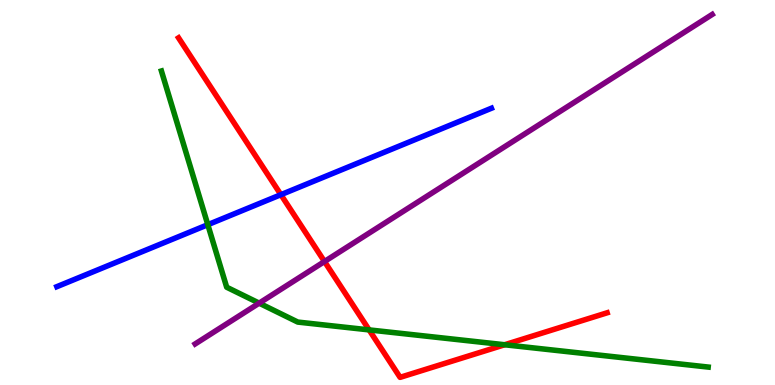[{'lines': ['blue', 'red'], 'intersections': [{'x': 3.62, 'y': 4.94}]}, {'lines': ['green', 'red'], 'intersections': [{'x': 4.76, 'y': 1.43}, {'x': 6.51, 'y': 1.05}]}, {'lines': ['purple', 'red'], 'intersections': [{'x': 4.19, 'y': 3.21}]}, {'lines': ['blue', 'green'], 'intersections': [{'x': 2.68, 'y': 4.16}]}, {'lines': ['blue', 'purple'], 'intersections': []}, {'lines': ['green', 'purple'], 'intersections': [{'x': 3.34, 'y': 2.13}]}]